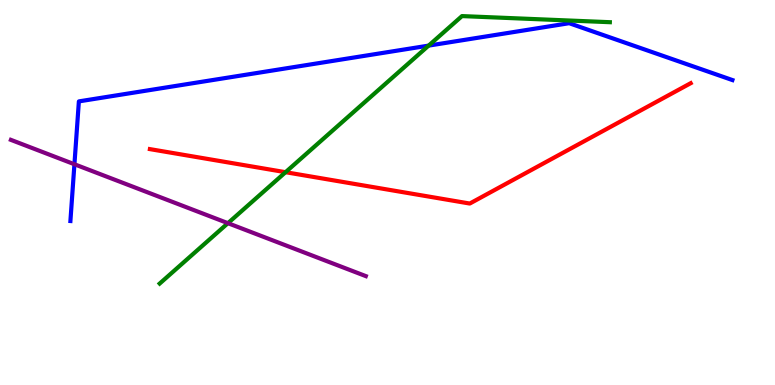[{'lines': ['blue', 'red'], 'intersections': []}, {'lines': ['green', 'red'], 'intersections': [{'x': 3.68, 'y': 5.53}]}, {'lines': ['purple', 'red'], 'intersections': []}, {'lines': ['blue', 'green'], 'intersections': [{'x': 5.53, 'y': 8.82}]}, {'lines': ['blue', 'purple'], 'intersections': [{'x': 0.96, 'y': 5.73}]}, {'lines': ['green', 'purple'], 'intersections': [{'x': 2.94, 'y': 4.2}]}]